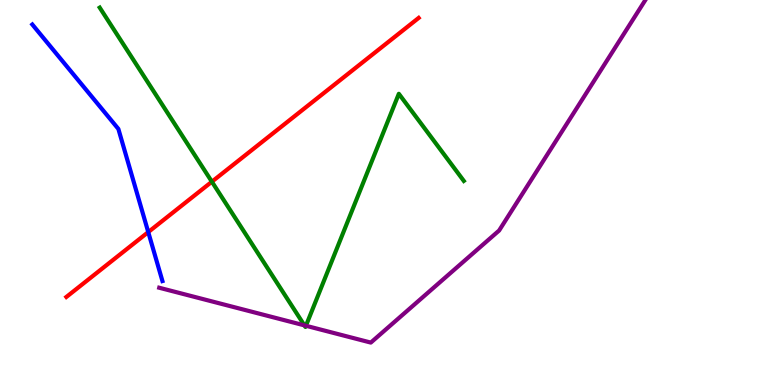[{'lines': ['blue', 'red'], 'intersections': [{'x': 1.91, 'y': 3.97}]}, {'lines': ['green', 'red'], 'intersections': [{'x': 2.73, 'y': 5.28}]}, {'lines': ['purple', 'red'], 'intersections': []}, {'lines': ['blue', 'green'], 'intersections': []}, {'lines': ['blue', 'purple'], 'intersections': []}, {'lines': ['green', 'purple'], 'intersections': [{'x': 3.93, 'y': 1.55}, {'x': 3.95, 'y': 1.54}]}]